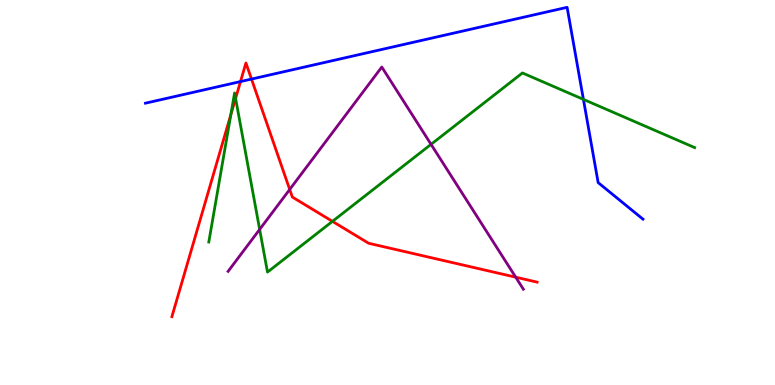[{'lines': ['blue', 'red'], 'intersections': [{'x': 3.1, 'y': 7.88}, {'x': 3.25, 'y': 7.95}]}, {'lines': ['green', 'red'], 'intersections': [{'x': 2.98, 'y': 7.02}, {'x': 3.04, 'y': 7.44}, {'x': 4.29, 'y': 4.25}]}, {'lines': ['purple', 'red'], 'intersections': [{'x': 3.74, 'y': 5.08}, {'x': 6.65, 'y': 2.8}]}, {'lines': ['blue', 'green'], 'intersections': [{'x': 7.53, 'y': 7.42}]}, {'lines': ['blue', 'purple'], 'intersections': []}, {'lines': ['green', 'purple'], 'intersections': [{'x': 3.35, 'y': 4.04}, {'x': 5.56, 'y': 6.25}]}]